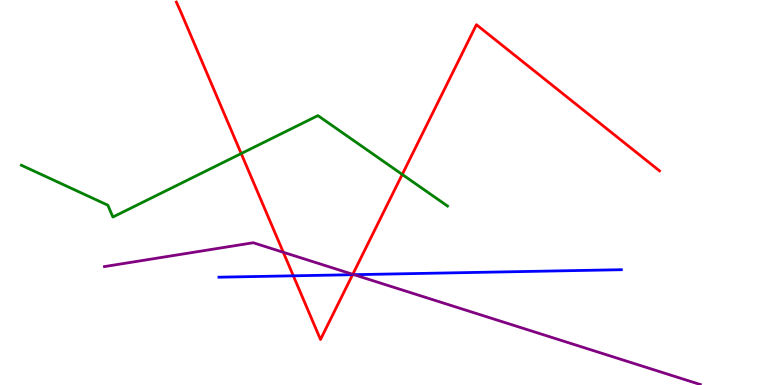[{'lines': ['blue', 'red'], 'intersections': [{'x': 3.78, 'y': 2.84}, {'x': 4.55, 'y': 2.86}]}, {'lines': ['green', 'red'], 'intersections': [{'x': 3.11, 'y': 6.01}, {'x': 5.19, 'y': 5.47}]}, {'lines': ['purple', 'red'], 'intersections': [{'x': 3.66, 'y': 3.45}, {'x': 4.55, 'y': 2.88}]}, {'lines': ['blue', 'green'], 'intersections': []}, {'lines': ['blue', 'purple'], 'intersections': [{'x': 4.57, 'y': 2.87}]}, {'lines': ['green', 'purple'], 'intersections': []}]